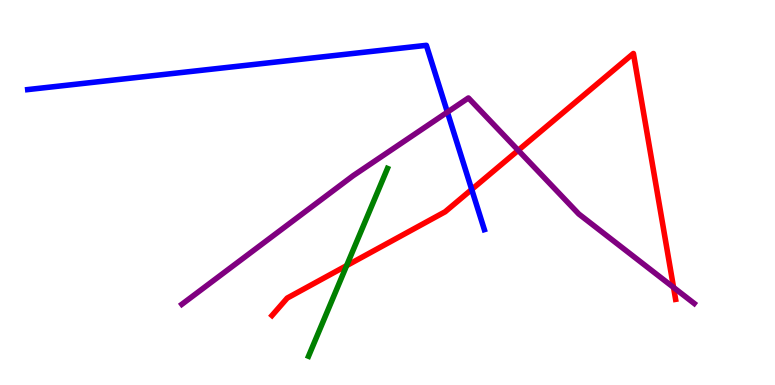[{'lines': ['blue', 'red'], 'intersections': [{'x': 6.09, 'y': 5.08}]}, {'lines': ['green', 'red'], 'intersections': [{'x': 4.47, 'y': 3.1}]}, {'lines': ['purple', 'red'], 'intersections': [{'x': 6.69, 'y': 6.1}, {'x': 8.69, 'y': 2.53}]}, {'lines': ['blue', 'green'], 'intersections': []}, {'lines': ['blue', 'purple'], 'intersections': [{'x': 5.77, 'y': 7.09}]}, {'lines': ['green', 'purple'], 'intersections': []}]